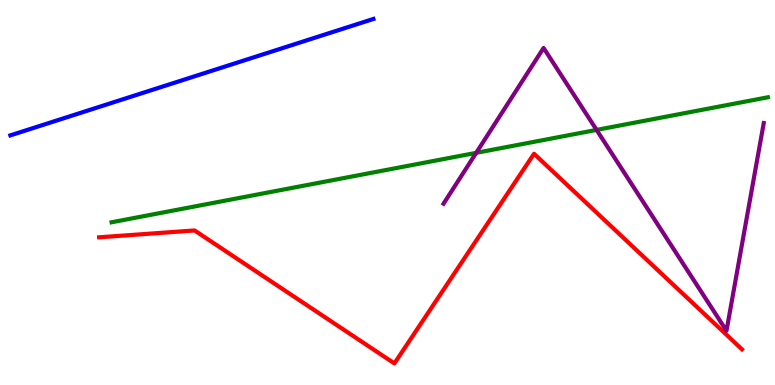[{'lines': ['blue', 'red'], 'intersections': []}, {'lines': ['green', 'red'], 'intersections': []}, {'lines': ['purple', 'red'], 'intersections': []}, {'lines': ['blue', 'green'], 'intersections': []}, {'lines': ['blue', 'purple'], 'intersections': []}, {'lines': ['green', 'purple'], 'intersections': [{'x': 6.14, 'y': 6.03}, {'x': 7.7, 'y': 6.63}]}]